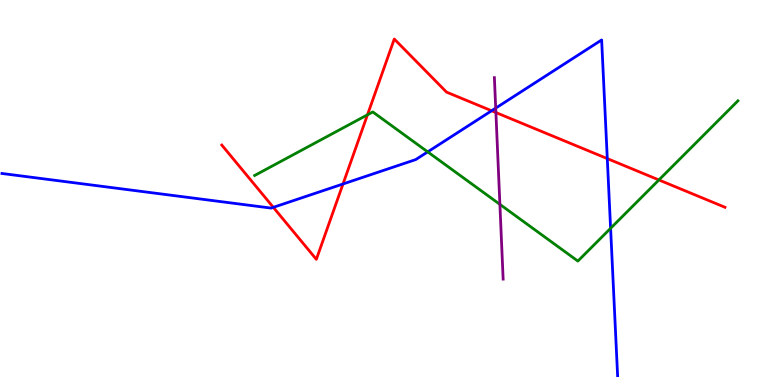[{'lines': ['blue', 'red'], 'intersections': [{'x': 3.53, 'y': 4.61}, {'x': 4.43, 'y': 5.22}, {'x': 6.34, 'y': 7.12}, {'x': 7.84, 'y': 5.88}]}, {'lines': ['green', 'red'], 'intersections': [{'x': 4.74, 'y': 7.02}, {'x': 8.5, 'y': 5.33}]}, {'lines': ['purple', 'red'], 'intersections': [{'x': 6.4, 'y': 7.08}]}, {'lines': ['blue', 'green'], 'intersections': [{'x': 5.52, 'y': 6.06}, {'x': 7.88, 'y': 4.07}]}, {'lines': ['blue', 'purple'], 'intersections': [{'x': 6.4, 'y': 7.19}]}, {'lines': ['green', 'purple'], 'intersections': [{'x': 6.45, 'y': 4.69}]}]